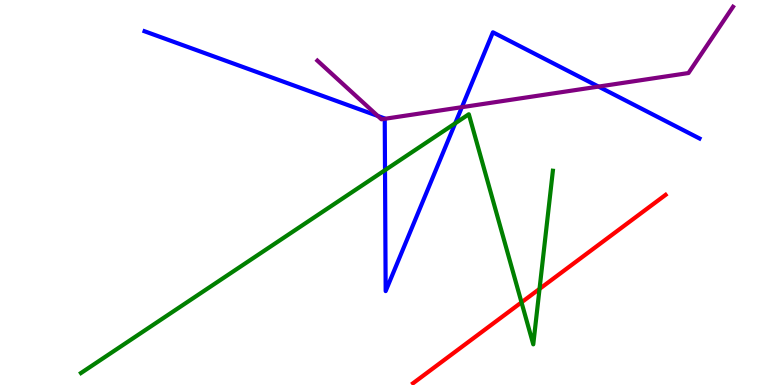[{'lines': ['blue', 'red'], 'intersections': []}, {'lines': ['green', 'red'], 'intersections': [{'x': 6.73, 'y': 2.15}, {'x': 6.96, 'y': 2.5}]}, {'lines': ['purple', 'red'], 'intersections': []}, {'lines': ['blue', 'green'], 'intersections': [{'x': 4.97, 'y': 5.58}, {'x': 5.87, 'y': 6.8}]}, {'lines': ['blue', 'purple'], 'intersections': [{'x': 4.87, 'y': 6.99}, {'x': 4.96, 'y': 6.91}, {'x': 5.96, 'y': 7.22}, {'x': 7.72, 'y': 7.75}]}, {'lines': ['green', 'purple'], 'intersections': []}]